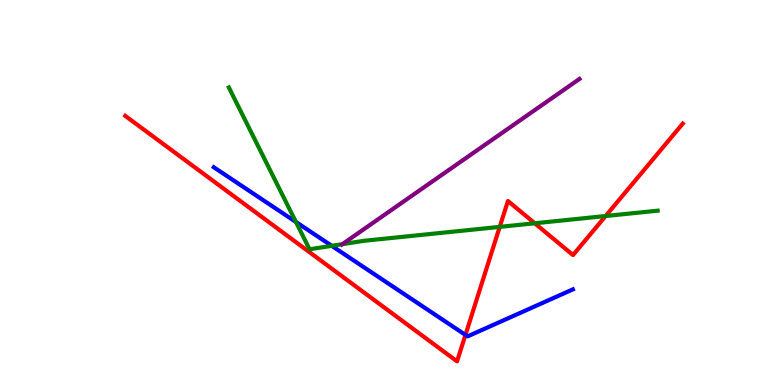[{'lines': ['blue', 'red'], 'intersections': [{'x': 6.01, 'y': 1.3}]}, {'lines': ['green', 'red'], 'intersections': [{'x': 6.45, 'y': 4.11}, {'x': 6.9, 'y': 4.2}, {'x': 7.81, 'y': 4.39}]}, {'lines': ['purple', 'red'], 'intersections': []}, {'lines': ['blue', 'green'], 'intersections': [{'x': 3.82, 'y': 4.23}, {'x': 4.28, 'y': 3.61}]}, {'lines': ['blue', 'purple'], 'intersections': []}, {'lines': ['green', 'purple'], 'intersections': [{'x': 4.42, 'y': 3.66}]}]